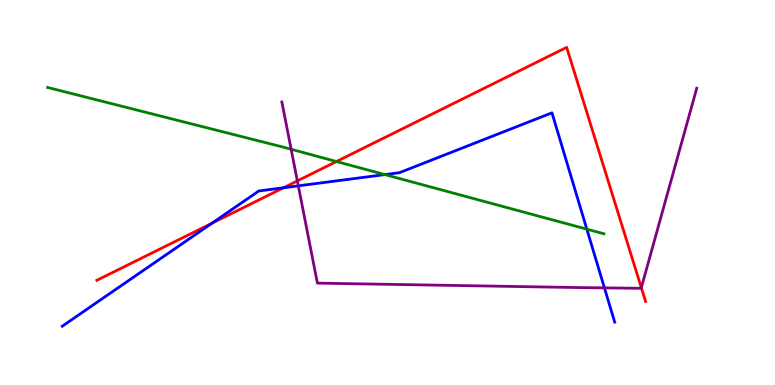[{'lines': ['blue', 'red'], 'intersections': [{'x': 2.73, 'y': 4.2}, {'x': 3.66, 'y': 5.12}]}, {'lines': ['green', 'red'], 'intersections': [{'x': 4.34, 'y': 5.8}]}, {'lines': ['purple', 'red'], 'intersections': [{'x': 3.84, 'y': 5.3}, {'x': 8.28, 'y': 2.53}]}, {'lines': ['blue', 'green'], 'intersections': [{'x': 4.97, 'y': 5.47}, {'x': 7.57, 'y': 4.05}]}, {'lines': ['blue', 'purple'], 'intersections': [{'x': 3.85, 'y': 5.17}, {'x': 7.8, 'y': 2.52}]}, {'lines': ['green', 'purple'], 'intersections': [{'x': 3.76, 'y': 6.12}]}]